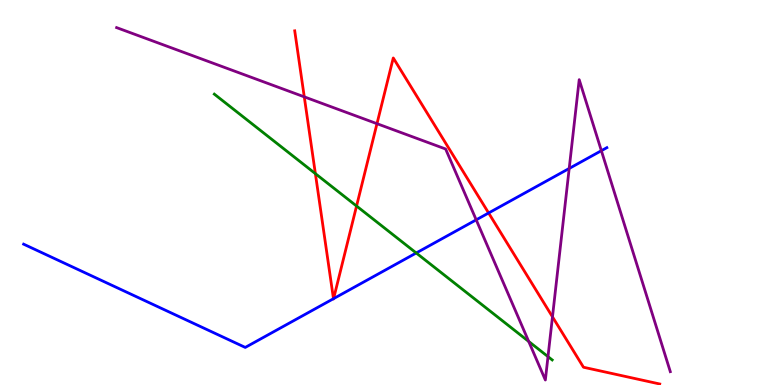[{'lines': ['blue', 'red'], 'intersections': [{'x': 4.3, 'y': 2.24}, {'x': 4.3, 'y': 2.24}, {'x': 6.3, 'y': 4.47}]}, {'lines': ['green', 'red'], 'intersections': [{'x': 4.07, 'y': 5.49}, {'x': 4.6, 'y': 4.65}]}, {'lines': ['purple', 'red'], 'intersections': [{'x': 3.93, 'y': 7.48}, {'x': 4.86, 'y': 6.79}, {'x': 7.13, 'y': 1.77}]}, {'lines': ['blue', 'green'], 'intersections': [{'x': 5.37, 'y': 3.43}]}, {'lines': ['blue', 'purple'], 'intersections': [{'x': 6.14, 'y': 4.29}, {'x': 7.34, 'y': 5.62}, {'x': 7.76, 'y': 6.09}]}, {'lines': ['green', 'purple'], 'intersections': [{'x': 6.82, 'y': 1.13}, {'x': 7.07, 'y': 0.737}]}]